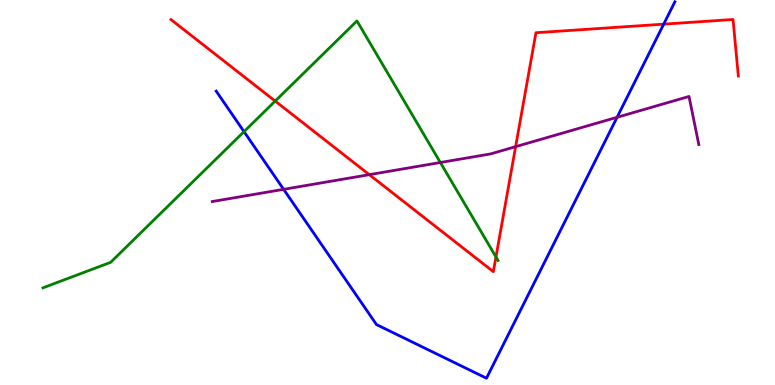[{'lines': ['blue', 'red'], 'intersections': [{'x': 8.56, 'y': 9.37}]}, {'lines': ['green', 'red'], 'intersections': [{'x': 3.55, 'y': 7.37}, {'x': 6.4, 'y': 3.33}]}, {'lines': ['purple', 'red'], 'intersections': [{'x': 4.77, 'y': 5.46}, {'x': 6.65, 'y': 6.19}]}, {'lines': ['blue', 'green'], 'intersections': [{'x': 3.15, 'y': 6.58}]}, {'lines': ['blue', 'purple'], 'intersections': [{'x': 3.66, 'y': 5.08}, {'x': 7.96, 'y': 6.95}]}, {'lines': ['green', 'purple'], 'intersections': [{'x': 5.68, 'y': 5.78}]}]